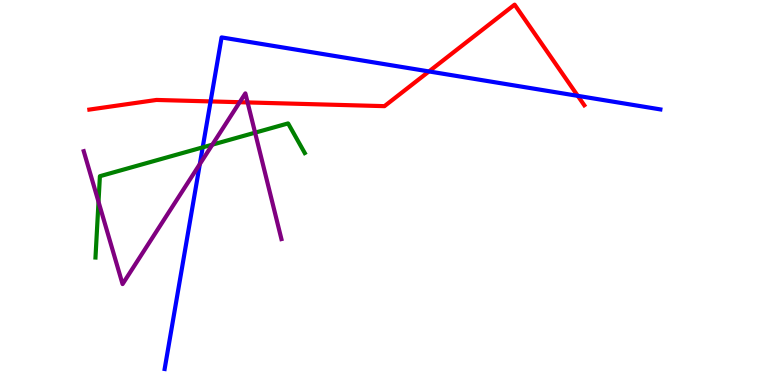[{'lines': ['blue', 'red'], 'intersections': [{'x': 2.72, 'y': 7.37}, {'x': 5.54, 'y': 8.14}, {'x': 7.46, 'y': 7.51}]}, {'lines': ['green', 'red'], 'intersections': []}, {'lines': ['purple', 'red'], 'intersections': [{'x': 3.09, 'y': 7.35}, {'x': 3.19, 'y': 7.34}]}, {'lines': ['blue', 'green'], 'intersections': [{'x': 2.62, 'y': 6.17}]}, {'lines': ['blue', 'purple'], 'intersections': [{'x': 2.58, 'y': 5.74}]}, {'lines': ['green', 'purple'], 'intersections': [{'x': 1.27, 'y': 4.76}, {'x': 2.74, 'y': 6.24}, {'x': 3.29, 'y': 6.55}]}]